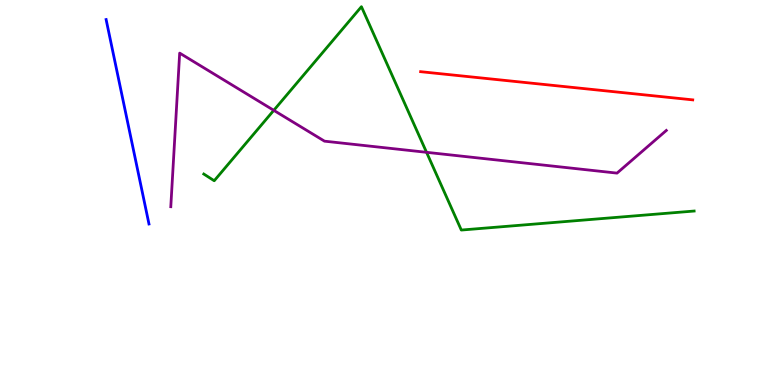[{'lines': ['blue', 'red'], 'intersections': []}, {'lines': ['green', 'red'], 'intersections': []}, {'lines': ['purple', 'red'], 'intersections': []}, {'lines': ['blue', 'green'], 'intersections': []}, {'lines': ['blue', 'purple'], 'intersections': []}, {'lines': ['green', 'purple'], 'intersections': [{'x': 3.53, 'y': 7.13}, {'x': 5.5, 'y': 6.04}]}]